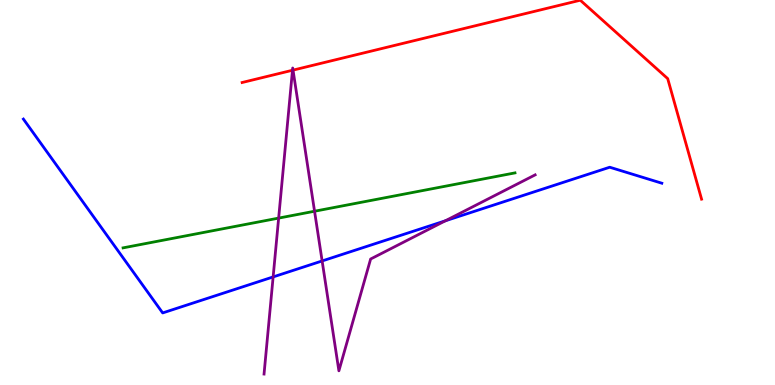[{'lines': ['blue', 'red'], 'intersections': []}, {'lines': ['green', 'red'], 'intersections': []}, {'lines': ['purple', 'red'], 'intersections': [{'x': 3.77, 'y': 8.18}, {'x': 3.78, 'y': 8.18}]}, {'lines': ['blue', 'green'], 'intersections': []}, {'lines': ['blue', 'purple'], 'intersections': [{'x': 3.52, 'y': 2.81}, {'x': 4.16, 'y': 3.22}, {'x': 5.75, 'y': 4.27}]}, {'lines': ['green', 'purple'], 'intersections': [{'x': 3.6, 'y': 4.33}, {'x': 4.06, 'y': 4.51}]}]